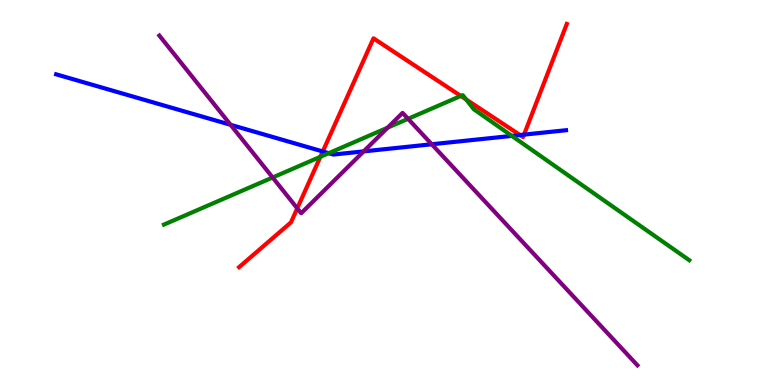[{'lines': ['blue', 'red'], 'intersections': [{'x': 4.16, 'y': 6.07}, {'x': 6.71, 'y': 6.49}, {'x': 6.76, 'y': 6.5}]}, {'lines': ['green', 'red'], 'intersections': [{'x': 4.13, 'y': 5.93}, {'x': 5.95, 'y': 7.51}, {'x': 6.01, 'y': 7.42}]}, {'lines': ['purple', 'red'], 'intersections': [{'x': 3.84, 'y': 4.59}]}, {'lines': ['blue', 'green'], 'intersections': [{'x': 4.24, 'y': 6.02}, {'x': 6.6, 'y': 6.47}]}, {'lines': ['blue', 'purple'], 'intersections': [{'x': 2.98, 'y': 6.76}, {'x': 4.69, 'y': 6.07}, {'x': 5.57, 'y': 6.25}]}, {'lines': ['green', 'purple'], 'intersections': [{'x': 3.52, 'y': 5.39}, {'x': 5.0, 'y': 6.68}, {'x': 5.27, 'y': 6.91}]}]